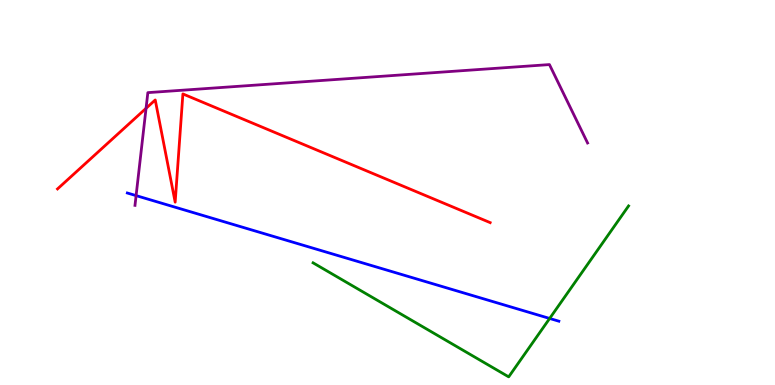[{'lines': ['blue', 'red'], 'intersections': []}, {'lines': ['green', 'red'], 'intersections': []}, {'lines': ['purple', 'red'], 'intersections': [{'x': 1.88, 'y': 7.19}]}, {'lines': ['blue', 'green'], 'intersections': [{'x': 7.09, 'y': 1.73}]}, {'lines': ['blue', 'purple'], 'intersections': [{'x': 1.76, 'y': 4.92}]}, {'lines': ['green', 'purple'], 'intersections': []}]